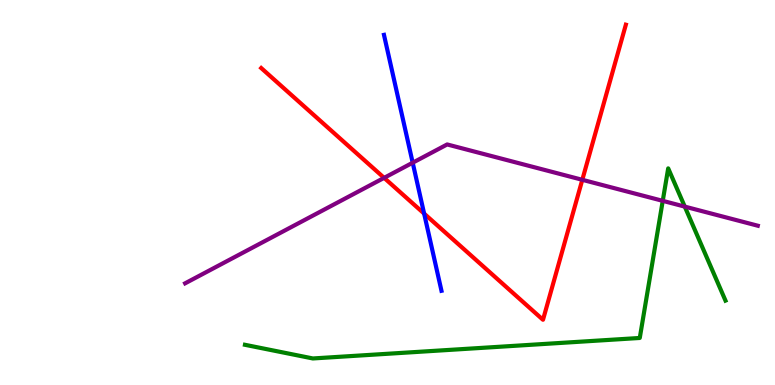[{'lines': ['blue', 'red'], 'intersections': [{'x': 5.47, 'y': 4.45}]}, {'lines': ['green', 'red'], 'intersections': []}, {'lines': ['purple', 'red'], 'intersections': [{'x': 4.96, 'y': 5.38}, {'x': 7.51, 'y': 5.33}]}, {'lines': ['blue', 'green'], 'intersections': []}, {'lines': ['blue', 'purple'], 'intersections': [{'x': 5.33, 'y': 5.77}]}, {'lines': ['green', 'purple'], 'intersections': [{'x': 8.55, 'y': 4.78}, {'x': 8.84, 'y': 4.63}]}]